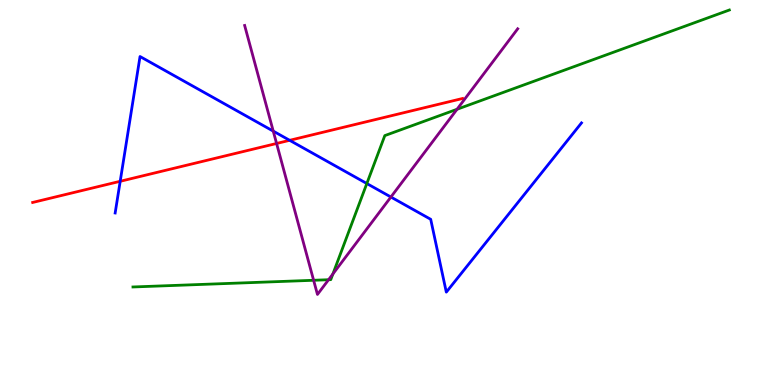[{'lines': ['blue', 'red'], 'intersections': [{'x': 1.55, 'y': 5.29}, {'x': 3.74, 'y': 6.36}]}, {'lines': ['green', 'red'], 'intersections': []}, {'lines': ['purple', 'red'], 'intersections': [{'x': 3.57, 'y': 6.27}]}, {'lines': ['blue', 'green'], 'intersections': [{'x': 4.73, 'y': 5.23}]}, {'lines': ['blue', 'purple'], 'intersections': [{'x': 3.53, 'y': 6.59}, {'x': 5.04, 'y': 4.88}]}, {'lines': ['green', 'purple'], 'intersections': [{'x': 4.05, 'y': 2.72}, {'x': 4.24, 'y': 2.73}, {'x': 4.3, 'y': 2.88}, {'x': 5.9, 'y': 7.16}]}]